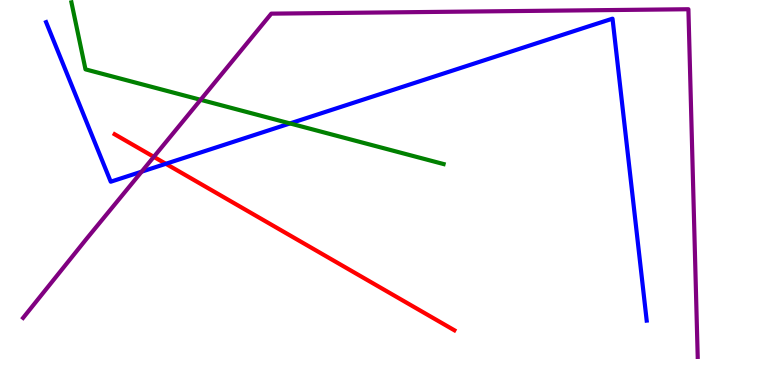[{'lines': ['blue', 'red'], 'intersections': [{'x': 2.14, 'y': 5.75}]}, {'lines': ['green', 'red'], 'intersections': []}, {'lines': ['purple', 'red'], 'intersections': [{'x': 1.98, 'y': 5.93}]}, {'lines': ['blue', 'green'], 'intersections': [{'x': 3.74, 'y': 6.79}]}, {'lines': ['blue', 'purple'], 'intersections': [{'x': 1.83, 'y': 5.54}]}, {'lines': ['green', 'purple'], 'intersections': [{'x': 2.59, 'y': 7.41}]}]